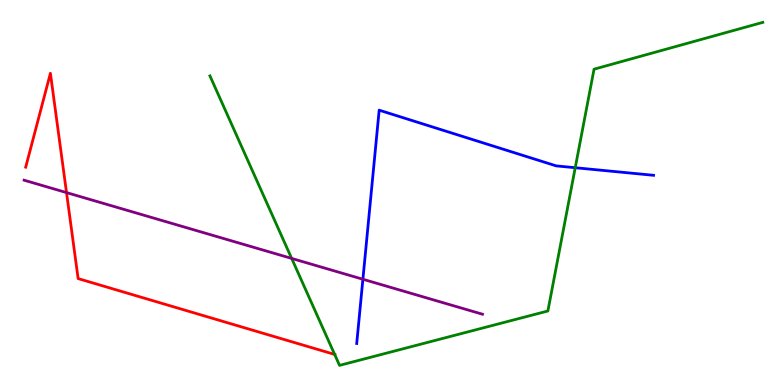[{'lines': ['blue', 'red'], 'intersections': []}, {'lines': ['green', 'red'], 'intersections': [{'x': 4.32, 'y': 0.794}]}, {'lines': ['purple', 'red'], 'intersections': [{'x': 0.858, 'y': 5.0}]}, {'lines': ['blue', 'green'], 'intersections': [{'x': 7.42, 'y': 5.64}]}, {'lines': ['blue', 'purple'], 'intersections': [{'x': 4.68, 'y': 2.75}]}, {'lines': ['green', 'purple'], 'intersections': [{'x': 3.76, 'y': 3.29}]}]